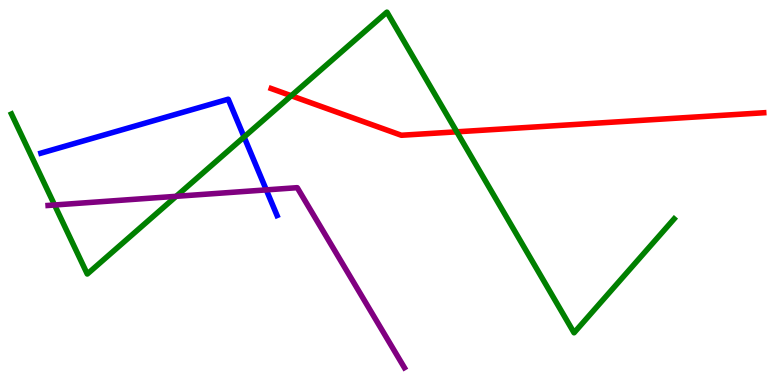[{'lines': ['blue', 'red'], 'intersections': []}, {'lines': ['green', 'red'], 'intersections': [{'x': 3.76, 'y': 7.51}, {'x': 5.89, 'y': 6.58}]}, {'lines': ['purple', 'red'], 'intersections': []}, {'lines': ['blue', 'green'], 'intersections': [{'x': 3.15, 'y': 6.44}]}, {'lines': ['blue', 'purple'], 'intersections': [{'x': 3.44, 'y': 5.07}]}, {'lines': ['green', 'purple'], 'intersections': [{'x': 0.704, 'y': 4.68}, {'x': 2.27, 'y': 4.9}]}]